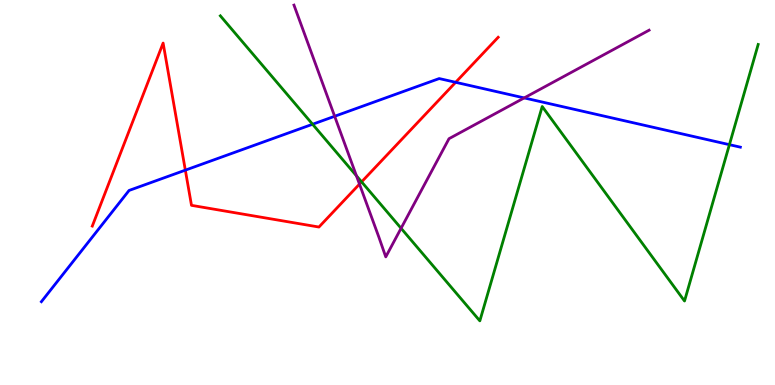[{'lines': ['blue', 'red'], 'intersections': [{'x': 2.39, 'y': 5.58}, {'x': 5.88, 'y': 7.86}]}, {'lines': ['green', 'red'], 'intersections': [{'x': 4.67, 'y': 5.28}]}, {'lines': ['purple', 'red'], 'intersections': [{'x': 4.64, 'y': 5.22}]}, {'lines': ['blue', 'green'], 'intersections': [{'x': 4.03, 'y': 6.77}, {'x': 9.41, 'y': 6.24}]}, {'lines': ['blue', 'purple'], 'intersections': [{'x': 4.32, 'y': 6.98}, {'x': 6.76, 'y': 7.46}]}, {'lines': ['green', 'purple'], 'intersections': [{'x': 4.6, 'y': 5.43}, {'x': 5.18, 'y': 4.07}]}]